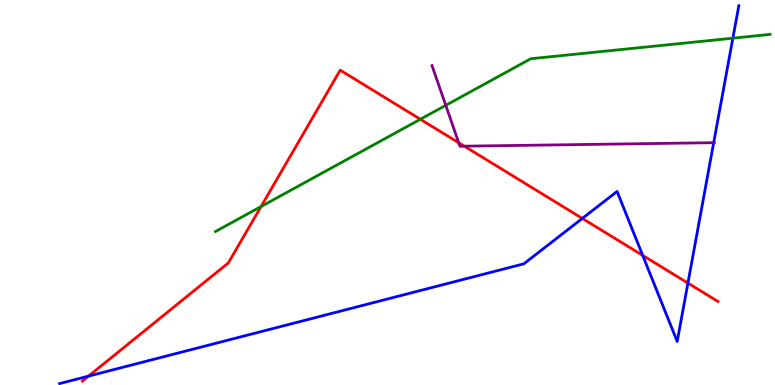[{'lines': ['blue', 'red'], 'intersections': [{'x': 1.14, 'y': 0.23}, {'x': 7.51, 'y': 4.33}, {'x': 8.29, 'y': 3.37}, {'x': 8.88, 'y': 2.65}]}, {'lines': ['green', 'red'], 'intersections': [{'x': 3.37, 'y': 4.64}, {'x': 5.42, 'y': 6.9}]}, {'lines': ['purple', 'red'], 'intersections': [{'x': 5.92, 'y': 6.29}, {'x': 5.99, 'y': 6.2}]}, {'lines': ['blue', 'green'], 'intersections': [{'x': 9.46, 'y': 9.01}]}, {'lines': ['blue', 'purple'], 'intersections': [{'x': 9.21, 'y': 6.29}]}, {'lines': ['green', 'purple'], 'intersections': [{'x': 5.75, 'y': 7.26}]}]